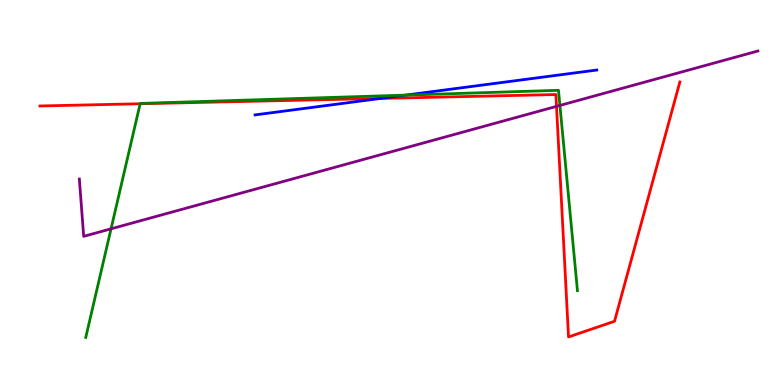[{'lines': ['blue', 'red'], 'intersections': [{'x': 4.91, 'y': 7.44}]}, {'lines': ['green', 'red'], 'intersections': [{'x': 1.81, 'y': 7.31}]}, {'lines': ['purple', 'red'], 'intersections': [{'x': 7.18, 'y': 7.24}]}, {'lines': ['blue', 'green'], 'intersections': [{'x': 5.24, 'y': 7.53}]}, {'lines': ['blue', 'purple'], 'intersections': []}, {'lines': ['green', 'purple'], 'intersections': [{'x': 1.43, 'y': 4.06}, {'x': 7.22, 'y': 7.26}]}]